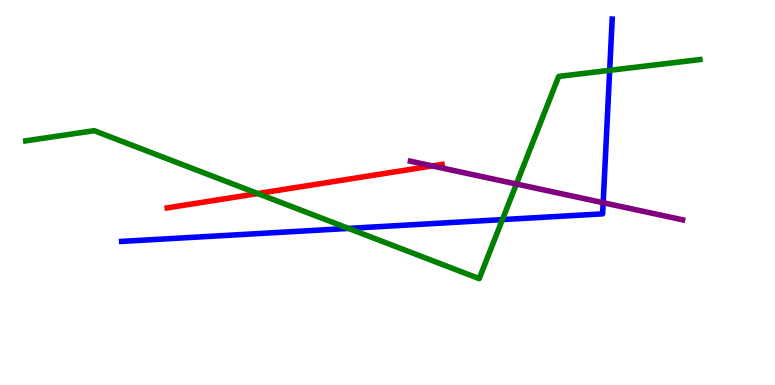[{'lines': ['blue', 'red'], 'intersections': []}, {'lines': ['green', 'red'], 'intersections': [{'x': 3.33, 'y': 4.97}]}, {'lines': ['purple', 'red'], 'intersections': [{'x': 5.58, 'y': 5.69}]}, {'lines': ['blue', 'green'], 'intersections': [{'x': 4.5, 'y': 4.07}, {'x': 6.48, 'y': 4.3}, {'x': 7.87, 'y': 8.17}]}, {'lines': ['blue', 'purple'], 'intersections': [{'x': 7.78, 'y': 4.73}]}, {'lines': ['green', 'purple'], 'intersections': [{'x': 6.66, 'y': 5.22}]}]